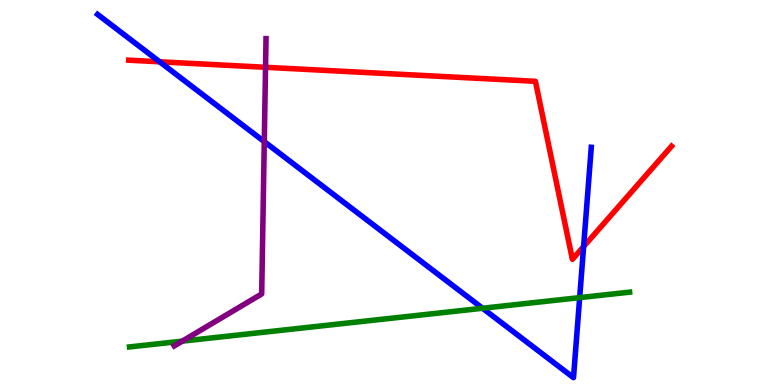[{'lines': ['blue', 'red'], 'intersections': [{'x': 2.06, 'y': 8.4}, {'x': 7.53, 'y': 3.6}]}, {'lines': ['green', 'red'], 'intersections': []}, {'lines': ['purple', 'red'], 'intersections': [{'x': 3.43, 'y': 8.25}]}, {'lines': ['blue', 'green'], 'intersections': [{'x': 6.23, 'y': 1.99}, {'x': 7.48, 'y': 2.27}]}, {'lines': ['blue', 'purple'], 'intersections': [{'x': 3.41, 'y': 6.32}]}, {'lines': ['green', 'purple'], 'intersections': [{'x': 2.35, 'y': 1.14}]}]